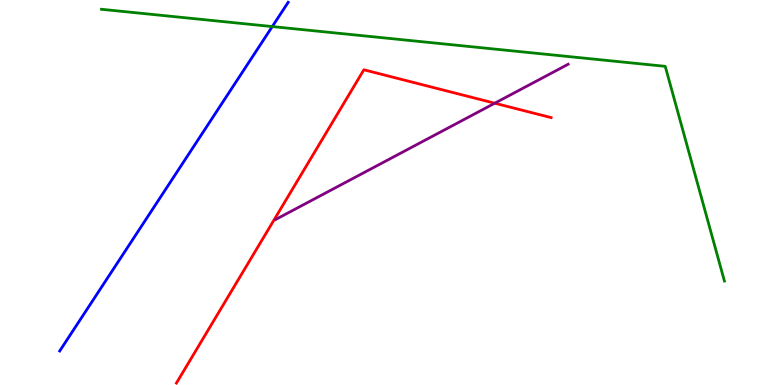[{'lines': ['blue', 'red'], 'intersections': []}, {'lines': ['green', 'red'], 'intersections': []}, {'lines': ['purple', 'red'], 'intersections': [{'x': 6.38, 'y': 7.32}]}, {'lines': ['blue', 'green'], 'intersections': [{'x': 3.51, 'y': 9.31}]}, {'lines': ['blue', 'purple'], 'intersections': []}, {'lines': ['green', 'purple'], 'intersections': []}]